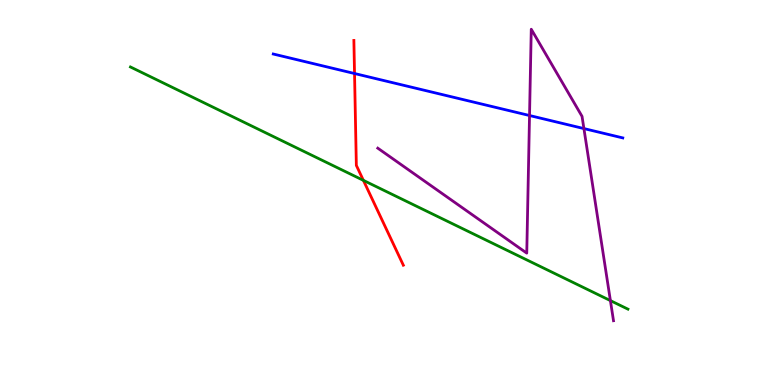[{'lines': ['blue', 'red'], 'intersections': [{'x': 4.57, 'y': 8.09}]}, {'lines': ['green', 'red'], 'intersections': [{'x': 4.69, 'y': 5.32}]}, {'lines': ['purple', 'red'], 'intersections': []}, {'lines': ['blue', 'green'], 'intersections': []}, {'lines': ['blue', 'purple'], 'intersections': [{'x': 6.83, 'y': 7.0}, {'x': 7.53, 'y': 6.66}]}, {'lines': ['green', 'purple'], 'intersections': [{'x': 7.88, 'y': 2.19}]}]